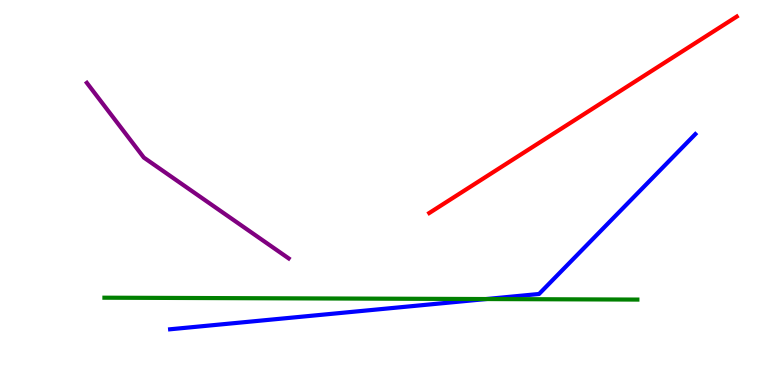[{'lines': ['blue', 'red'], 'intersections': []}, {'lines': ['green', 'red'], 'intersections': []}, {'lines': ['purple', 'red'], 'intersections': []}, {'lines': ['blue', 'green'], 'intersections': [{'x': 6.27, 'y': 2.23}]}, {'lines': ['blue', 'purple'], 'intersections': []}, {'lines': ['green', 'purple'], 'intersections': []}]